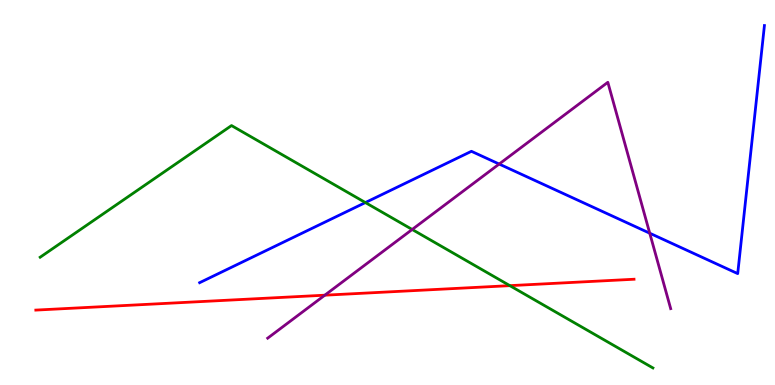[{'lines': ['blue', 'red'], 'intersections': []}, {'lines': ['green', 'red'], 'intersections': [{'x': 6.58, 'y': 2.58}]}, {'lines': ['purple', 'red'], 'intersections': [{'x': 4.19, 'y': 2.33}]}, {'lines': ['blue', 'green'], 'intersections': [{'x': 4.71, 'y': 4.74}]}, {'lines': ['blue', 'purple'], 'intersections': [{'x': 6.44, 'y': 5.74}, {'x': 8.38, 'y': 3.94}]}, {'lines': ['green', 'purple'], 'intersections': [{'x': 5.32, 'y': 4.04}]}]